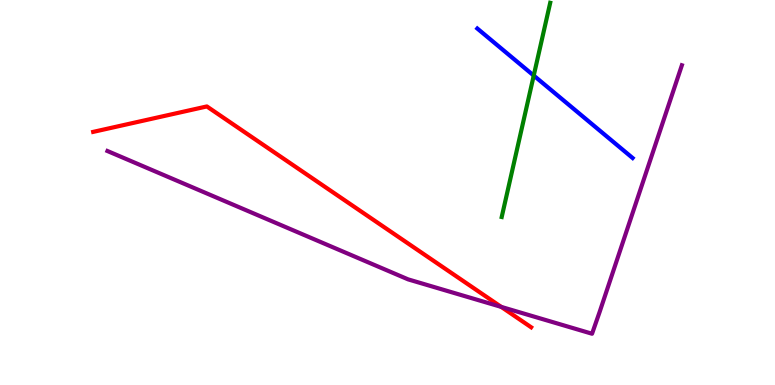[{'lines': ['blue', 'red'], 'intersections': []}, {'lines': ['green', 'red'], 'intersections': []}, {'lines': ['purple', 'red'], 'intersections': [{'x': 6.47, 'y': 2.03}]}, {'lines': ['blue', 'green'], 'intersections': [{'x': 6.89, 'y': 8.04}]}, {'lines': ['blue', 'purple'], 'intersections': []}, {'lines': ['green', 'purple'], 'intersections': []}]